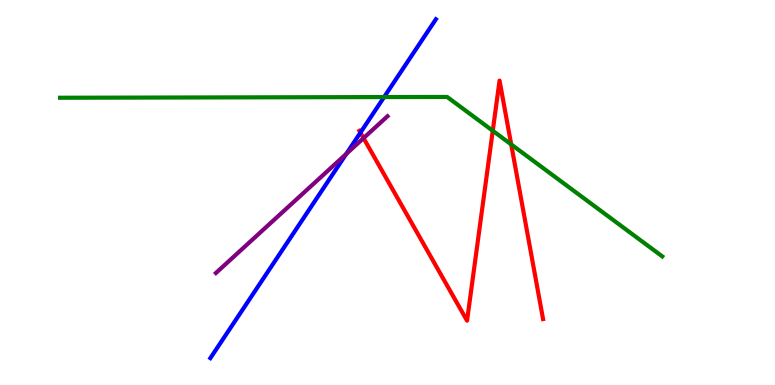[{'lines': ['blue', 'red'], 'intersections': [{'x': 4.65, 'y': 6.56}]}, {'lines': ['green', 'red'], 'intersections': [{'x': 6.36, 'y': 6.6}, {'x': 6.6, 'y': 6.25}]}, {'lines': ['purple', 'red'], 'intersections': [{'x': 4.69, 'y': 6.41}]}, {'lines': ['blue', 'green'], 'intersections': [{'x': 4.96, 'y': 7.48}]}, {'lines': ['blue', 'purple'], 'intersections': [{'x': 4.47, 'y': 6.0}]}, {'lines': ['green', 'purple'], 'intersections': []}]